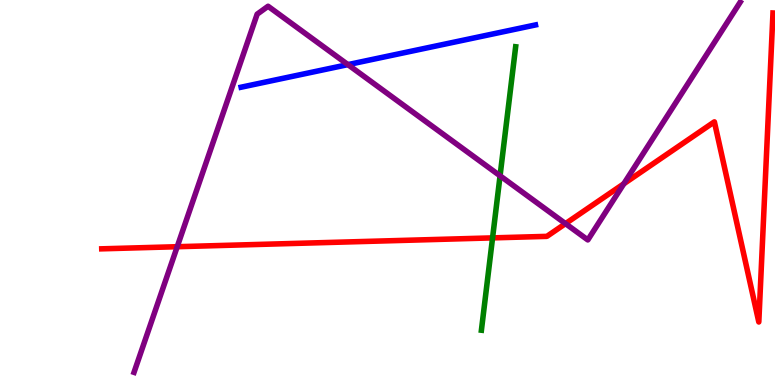[{'lines': ['blue', 'red'], 'intersections': []}, {'lines': ['green', 'red'], 'intersections': [{'x': 6.36, 'y': 3.82}]}, {'lines': ['purple', 'red'], 'intersections': [{'x': 2.29, 'y': 3.59}, {'x': 7.3, 'y': 4.19}, {'x': 8.05, 'y': 5.23}]}, {'lines': ['blue', 'green'], 'intersections': []}, {'lines': ['blue', 'purple'], 'intersections': [{'x': 4.49, 'y': 8.32}]}, {'lines': ['green', 'purple'], 'intersections': [{'x': 6.45, 'y': 5.43}]}]